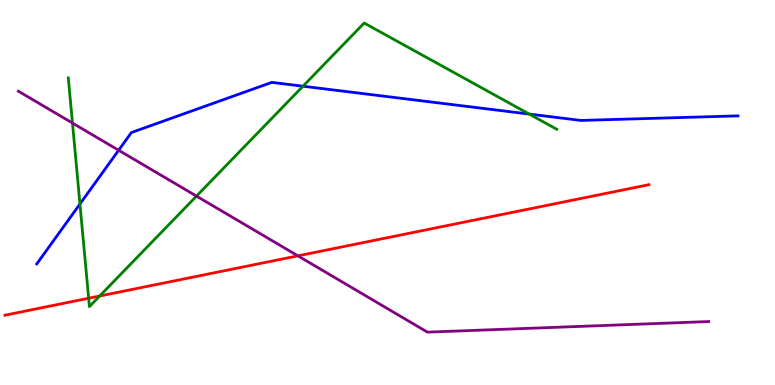[{'lines': ['blue', 'red'], 'intersections': []}, {'lines': ['green', 'red'], 'intersections': [{'x': 1.14, 'y': 2.25}, {'x': 1.29, 'y': 2.31}]}, {'lines': ['purple', 'red'], 'intersections': [{'x': 3.84, 'y': 3.35}]}, {'lines': ['blue', 'green'], 'intersections': [{'x': 1.03, 'y': 4.7}, {'x': 3.91, 'y': 7.76}, {'x': 6.83, 'y': 7.04}]}, {'lines': ['blue', 'purple'], 'intersections': [{'x': 1.53, 'y': 6.1}]}, {'lines': ['green', 'purple'], 'intersections': [{'x': 0.935, 'y': 6.8}, {'x': 2.54, 'y': 4.91}]}]